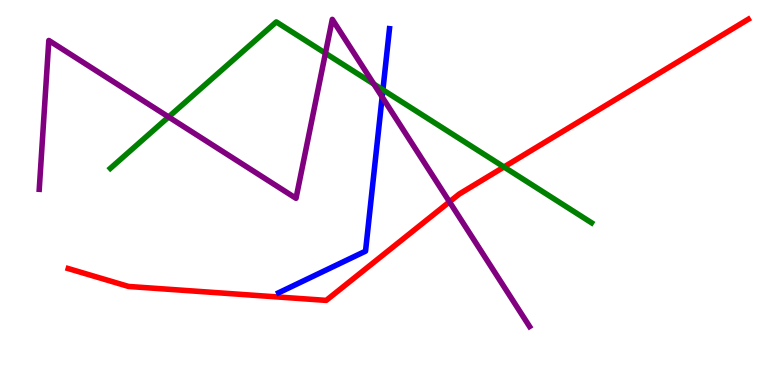[{'lines': ['blue', 'red'], 'intersections': []}, {'lines': ['green', 'red'], 'intersections': [{'x': 6.5, 'y': 5.66}]}, {'lines': ['purple', 'red'], 'intersections': [{'x': 5.8, 'y': 4.76}]}, {'lines': ['blue', 'green'], 'intersections': [{'x': 4.94, 'y': 7.67}]}, {'lines': ['blue', 'purple'], 'intersections': [{'x': 4.93, 'y': 7.48}]}, {'lines': ['green', 'purple'], 'intersections': [{'x': 2.18, 'y': 6.96}, {'x': 4.2, 'y': 8.62}, {'x': 4.82, 'y': 7.82}]}]